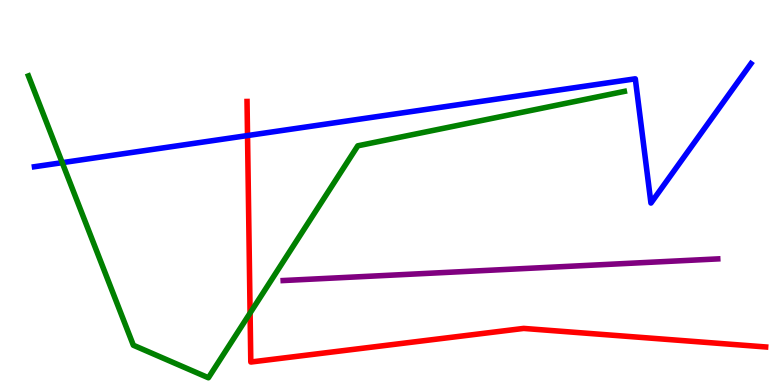[{'lines': ['blue', 'red'], 'intersections': [{'x': 3.19, 'y': 6.48}]}, {'lines': ['green', 'red'], 'intersections': [{'x': 3.23, 'y': 1.87}]}, {'lines': ['purple', 'red'], 'intersections': []}, {'lines': ['blue', 'green'], 'intersections': [{'x': 0.803, 'y': 5.78}]}, {'lines': ['blue', 'purple'], 'intersections': []}, {'lines': ['green', 'purple'], 'intersections': []}]